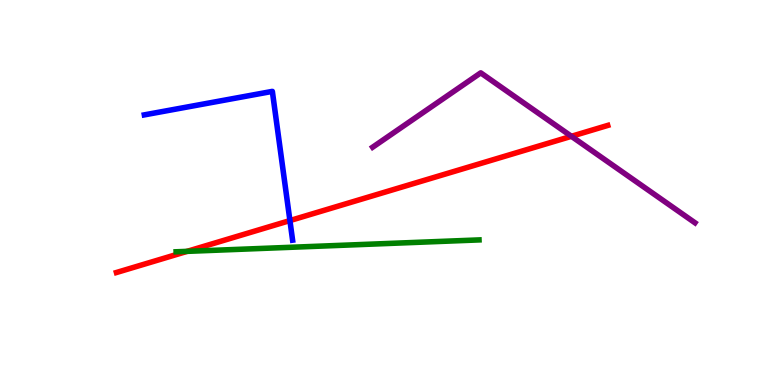[{'lines': ['blue', 'red'], 'intersections': [{'x': 3.74, 'y': 4.27}]}, {'lines': ['green', 'red'], 'intersections': [{'x': 2.41, 'y': 3.47}]}, {'lines': ['purple', 'red'], 'intersections': [{'x': 7.37, 'y': 6.46}]}, {'lines': ['blue', 'green'], 'intersections': []}, {'lines': ['blue', 'purple'], 'intersections': []}, {'lines': ['green', 'purple'], 'intersections': []}]